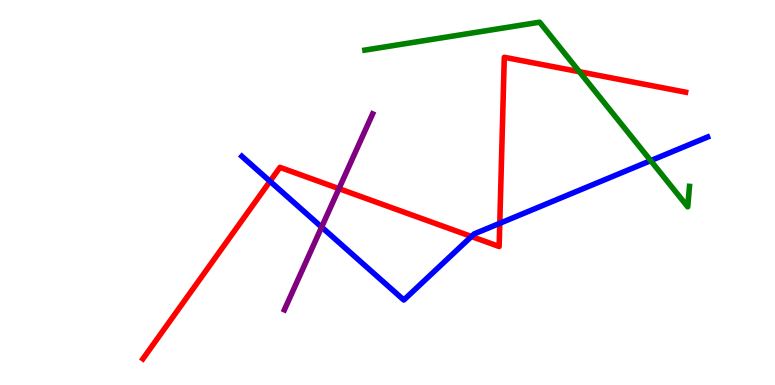[{'lines': ['blue', 'red'], 'intersections': [{'x': 3.48, 'y': 5.29}, {'x': 6.08, 'y': 3.86}, {'x': 6.45, 'y': 4.2}]}, {'lines': ['green', 'red'], 'intersections': [{'x': 7.48, 'y': 8.14}]}, {'lines': ['purple', 'red'], 'intersections': [{'x': 4.37, 'y': 5.1}]}, {'lines': ['blue', 'green'], 'intersections': [{'x': 8.4, 'y': 5.83}]}, {'lines': ['blue', 'purple'], 'intersections': [{'x': 4.15, 'y': 4.1}]}, {'lines': ['green', 'purple'], 'intersections': []}]